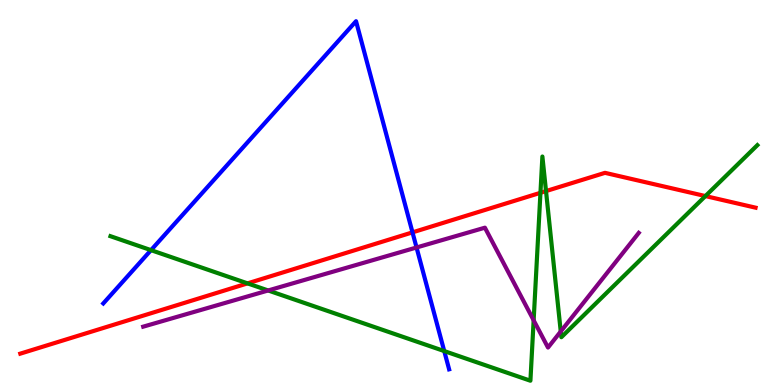[{'lines': ['blue', 'red'], 'intersections': [{'x': 5.32, 'y': 3.96}]}, {'lines': ['green', 'red'], 'intersections': [{'x': 3.19, 'y': 2.64}, {'x': 6.97, 'y': 4.99}, {'x': 7.05, 'y': 5.04}, {'x': 9.1, 'y': 4.91}]}, {'lines': ['purple', 'red'], 'intersections': []}, {'lines': ['blue', 'green'], 'intersections': [{'x': 1.95, 'y': 3.5}, {'x': 5.73, 'y': 0.881}]}, {'lines': ['blue', 'purple'], 'intersections': [{'x': 5.37, 'y': 3.57}]}, {'lines': ['green', 'purple'], 'intersections': [{'x': 3.46, 'y': 2.46}, {'x': 6.89, 'y': 1.68}, {'x': 7.24, 'y': 1.39}]}]